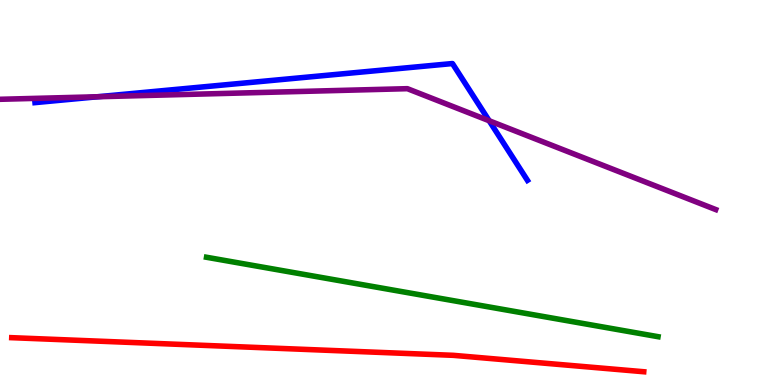[{'lines': ['blue', 'red'], 'intersections': []}, {'lines': ['green', 'red'], 'intersections': []}, {'lines': ['purple', 'red'], 'intersections': []}, {'lines': ['blue', 'green'], 'intersections': []}, {'lines': ['blue', 'purple'], 'intersections': [{'x': 1.26, 'y': 7.49}, {'x': 6.31, 'y': 6.86}]}, {'lines': ['green', 'purple'], 'intersections': []}]